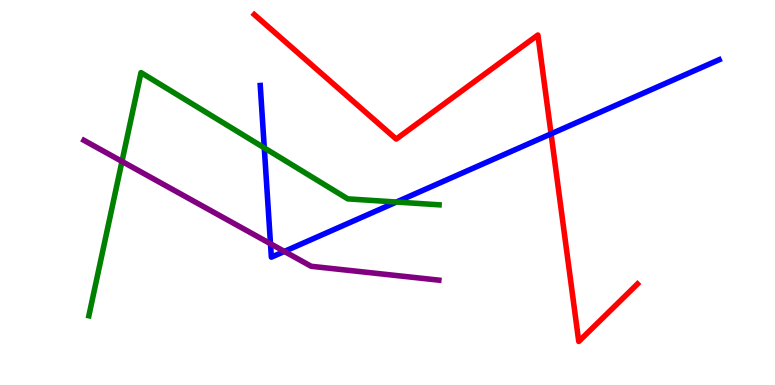[{'lines': ['blue', 'red'], 'intersections': [{'x': 7.11, 'y': 6.52}]}, {'lines': ['green', 'red'], 'intersections': []}, {'lines': ['purple', 'red'], 'intersections': []}, {'lines': ['blue', 'green'], 'intersections': [{'x': 3.41, 'y': 6.16}, {'x': 5.12, 'y': 4.75}]}, {'lines': ['blue', 'purple'], 'intersections': [{'x': 3.49, 'y': 3.67}, {'x': 3.67, 'y': 3.47}]}, {'lines': ['green', 'purple'], 'intersections': [{'x': 1.57, 'y': 5.81}]}]